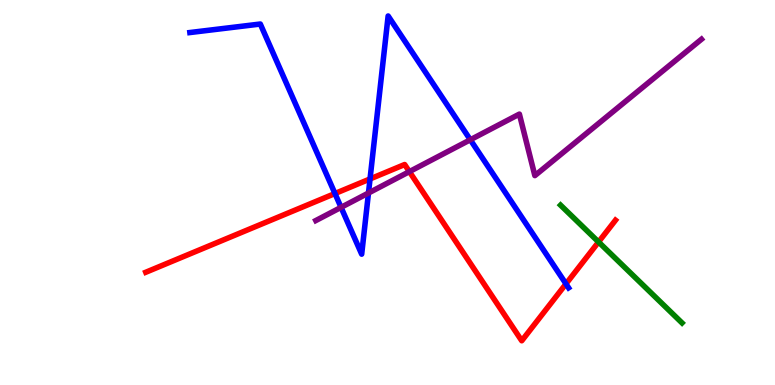[{'lines': ['blue', 'red'], 'intersections': [{'x': 4.32, 'y': 4.97}, {'x': 4.77, 'y': 5.35}, {'x': 7.3, 'y': 2.63}]}, {'lines': ['green', 'red'], 'intersections': [{'x': 7.72, 'y': 3.71}]}, {'lines': ['purple', 'red'], 'intersections': [{'x': 5.28, 'y': 5.54}]}, {'lines': ['blue', 'green'], 'intersections': []}, {'lines': ['blue', 'purple'], 'intersections': [{'x': 4.4, 'y': 4.61}, {'x': 4.75, 'y': 4.99}, {'x': 6.07, 'y': 6.37}]}, {'lines': ['green', 'purple'], 'intersections': []}]